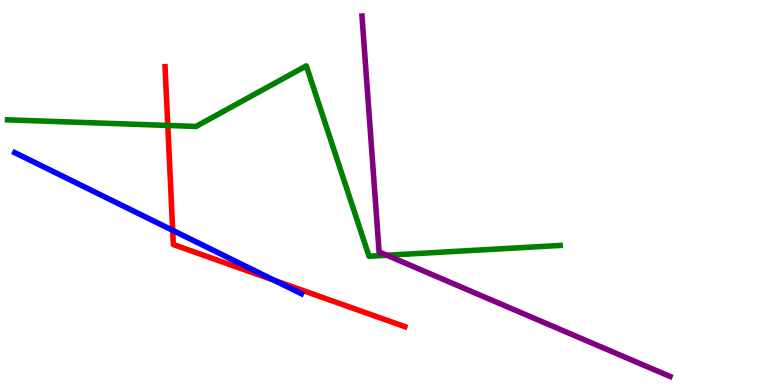[{'lines': ['blue', 'red'], 'intersections': [{'x': 2.23, 'y': 4.02}, {'x': 3.54, 'y': 2.72}]}, {'lines': ['green', 'red'], 'intersections': [{'x': 2.17, 'y': 6.74}]}, {'lines': ['purple', 'red'], 'intersections': []}, {'lines': ['blue', 'green'], 'intersections': []}, {'lines': ['blue', 'purple'], 'intersections': []}, {'lines': ['green', 'purple'], 'intersections': [{'x': 4.99, 'y': 3.37}]}]